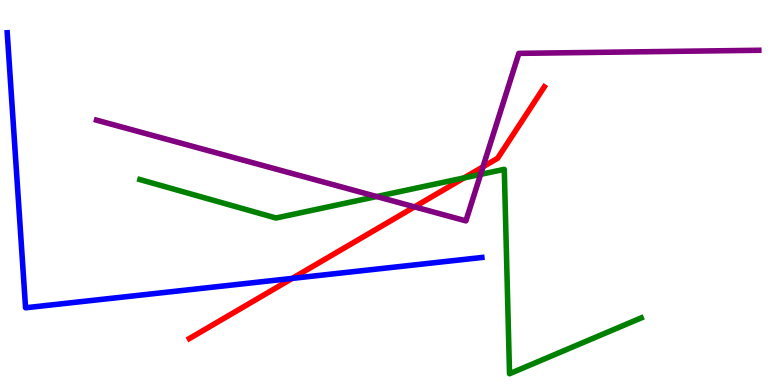[{'lines': ['blue', 'red'], 'intersections': [{'x': 3.77, 'y': 2.77}]}, {'lines': ['green', 'red'], 'intersections': [{'x': 5.99, 'y': 5.38}]}, {'lines': ['purple', 'red'], 'intersections': [{'x': 5.35, 'y': 4.63}, {'x': 6.23, 'y': 5.67}]}, {'lines': ['blue', 'green'], 'intersections': []}, {'lines': ['blue', 'purple'], 'intersections': []}, {'lines': ['green', 'purple'], 'intersections': [{'x': 4.86, 'y': 4.9}, {'x': 6.2, 'y': 5.47}]}]